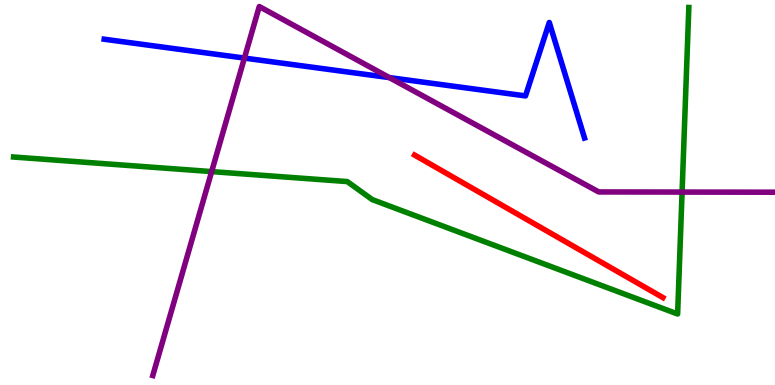[{'lines': ['blue', 'red'], 'intersections': []}, {'lines': ['green', 'red'], 'intersections': []}, {'lines': ['purple', 'red'], 'intersections': []}, {'lines': ['blue', 'green'], 'intersections': []}, {'lines': ['blue', 'purple'], 'intersections': [{'x': 3.15, 'y': 8.49}, {'x': 5.02, 'y': 7.98}]}, {'lines': ['green', 'purple'], 'intersections': [{'x': 2.73, 'y': 5.54}, {'x': 8.8, 'y': 5.01}]}]